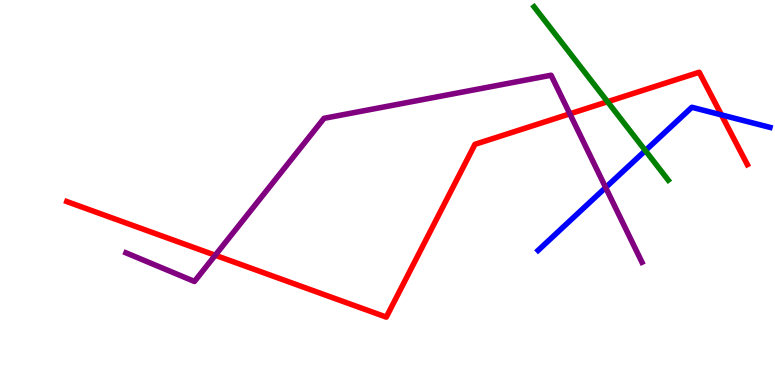[{'lines': ['blue', 'red'], 'intersections': [{'x': 9.31, 'y': 7.02}]}, {'lines': ['green', 'red'], 'intersections': [{'x': 7.84, 'y': 7.36}]}, {'lines': ['purple', 'red'], 'intersections': [{'x': 2.78, 'y': 3.37}, {'x': 7.35, 'y': 7.04}]}, {'lines': ['blue', 'green'], 'intersections': [{'x': 8.33, 'y': 6.09}]}, {'lines': ['blue', 'purple'], 'intersections': [{'x': 7.81, 'y': 5.13}]}, {'lines': ['green', 'purple'], 'intersections': []}]